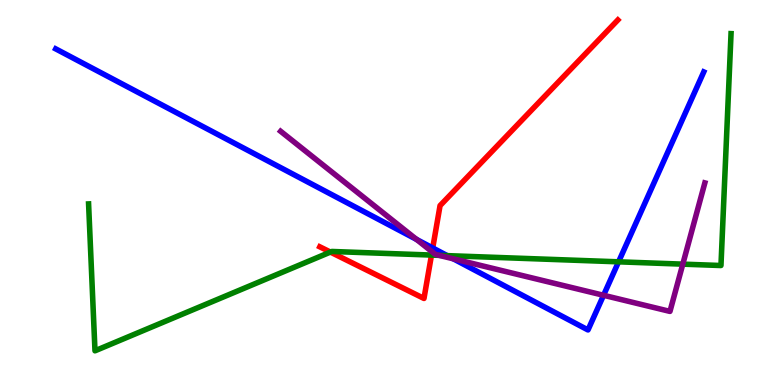[{'lines': ['blue', 'red'], 'intersections': [{'x': 5.58, 'y': 3.56}]}, {'lines': ['green', 'red'], 'intersections': [{'x': 4.26, 'y': 3.45}, {'x': 5.57, 'y': 3.37}]}, {'lines': ['purple', 'red'], 'intersections': [{'x': 5.58, 'y': 3.46}]}, {'lines': ['blue', 'green'], 'intersections': [{'x': 5.77, 'y': 3.36}, {'x': 7.98, 'y': 3.2}]}, {'lines': ['blue', 'purple'], 'intersections': [{'x': 5.37, 'y': 3.78}, {'x': 5.85, 'y': 3.28}, {'x': 7.79, 'y': 2.33}]}, {'lines': ['green', 'purple'], 'intersections': [{'x': 5.66, 'y': 3.37}, {'x': 8.81, 'y': 3.14}]}]